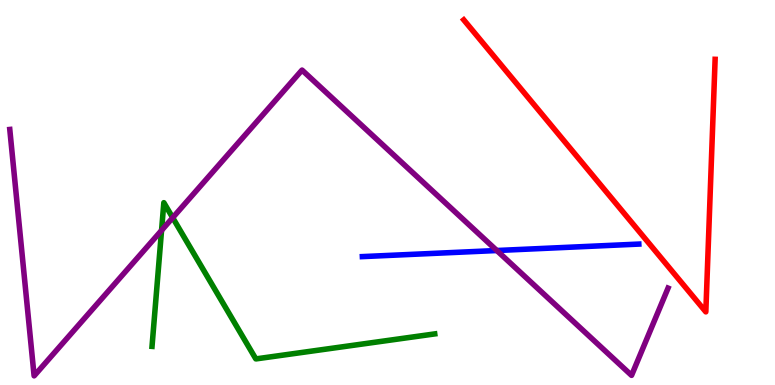[{'lines': ['blue', 'red'], 'intersections': []}, {'lines': ['green', 'red'], 'intersections': []}, {'lines': ['purple', 'red'], 'intersections': []}, {'lines': ['blue', 'green'], 'intersections': []}, {'lines': ['blue', 'purple'], 'intersections': [{'x': 6.41, 'y': 3.49}]}, {'lines': ['green', 'purple'], 'intersections': [{'x': 2.08, 'y': 4.02}, {'x': 2.23, 'y': 4.35}]}]